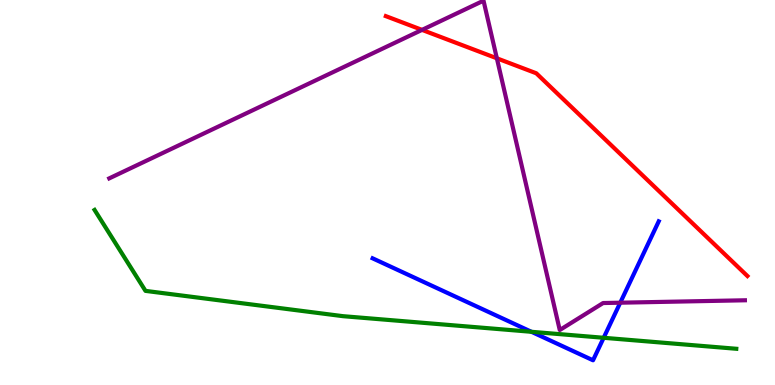[{'lines': ['blue', 'red'], 'intersections': []}, {'lines': ['green', 'red'], 'intersections': []}, {'lines': ['purple', 'red'], 'intersections': [{'x': 5.45, 'y': 9.22}, {'x': 6.41, 'y': 8.49}]}, {'lines': ['blue', 'green'], 'intersections': [{'x': 6.86, 'y': 1.38}, {'x': 7.79, 'y': 1.23}]}, {'lines': ['blue', 'purple'], 'intersections': [{'x': 8.0, 'y': 2.14}]}, {'lines': ['green', 'purple'], 'intersections': []}]